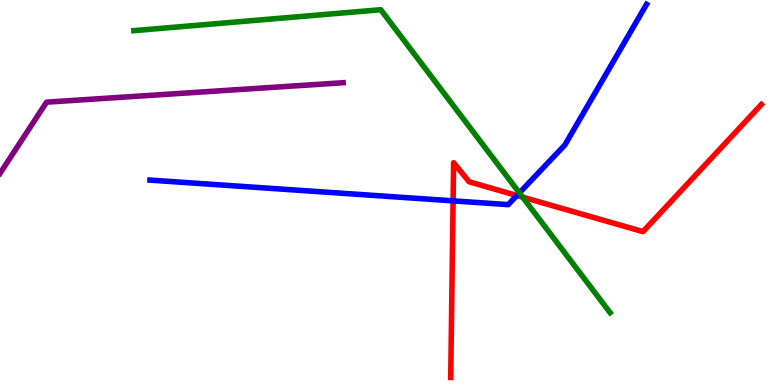[{'lines': ['blue', 'red'], 'intersections': [{'x': 5.85, 'y': 4.78}, {'x': 6.67, 'y': 4.92}]}, {'lines': ['green', 'red'], 'intersections': [{'x': 6.74, 'y': 4.88}]}, {'lines': ['purple', 'red'], 'intersections': []}, {'lines': ['blue', 'green'], 'intersections': [{'x': 6.7, 'y': 4.99}]}, {'lines': ['blue', 'purple'], 'intersections': []}, {'lines': ['green', 'purple'], 'intersections': []}]